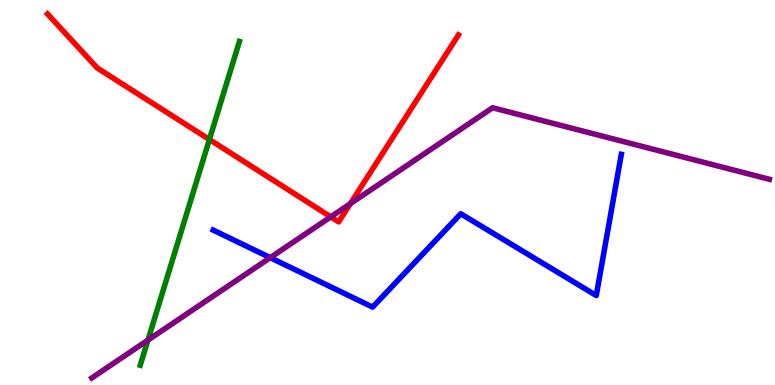[{'lines': ['blue', 'red'], 'intersections': []}, {'lines': ['green', 'red'], 'intersections': [{'x': 2.7, 'y': 6.38}]}, {'lines': ['purple', 'red'], 'intersections': [{'x': 4.27, 'y': 4.37}, {'x': 4.52, 'y': 4.71}]}, {'lines': ['blue', 'green'], 'intersections': []}, {'lines': ['blue', 'purple'], 'intersections': [{'x': 3.49, 'y': 3.31}]}, {'lines': ['green', 'purple'], 'intersections': [{'x': 1.91, 'y': 1.17}]}]